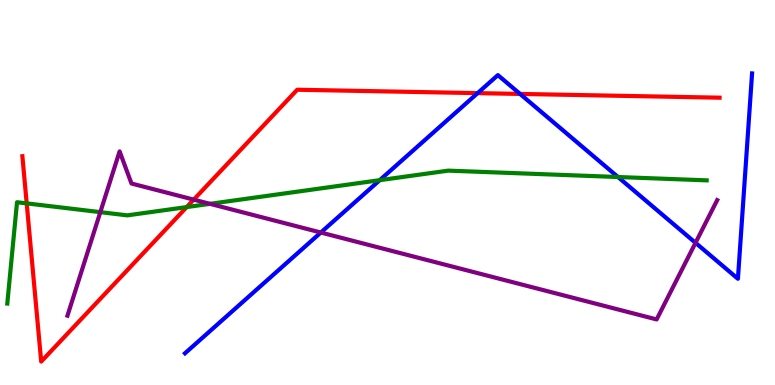[{'lines': ['blue', 'red'], 'intersections': [{'x': 6.16, 'y': 7.58}, {'x': 6.71, 'y': 7.56}]}, {'lines': ['green', 'red'], 'intersections': [{'x': 0.345, 'y': 4.72}, {'x': 2.41, 'y': 4.62}]}, {'lines': ['purple', 'red'], 'intersections': [{'x': 2.5, 'y': 4.81}]}, {'lines': ['blue', 'green'], 'intersections': [{'x': 4.9, 'y': 5.32}, {'x': 7.97, 'y': 5.4}]}, {'lines': ['blue', 'purple'], 'intersections': [{'x': 4.14, 'y': 3.96}, {'x': 8.97, 'y': 3.69}]}, {'lines': ['green', 'purple'], 'intersections': [{'x': 1.29, 'y': 4.49}, {'x': 2.71, 'y': 4.71}]}]